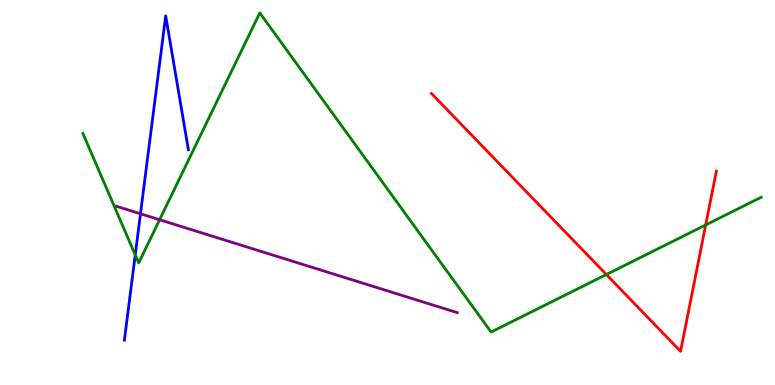[{'lines': ['blue', 'red'], 'intersections': []}, {'lines': ['green', 'red'], 'intersections': [{'x': 7.82, 'y': 2.87}, {'x': 9.11, 'y': 4.16}]}, {'lines': ['purple', 'red'], 'intersections': []}, {'lines': ['blue', 'green'], 'intersections': [{'x': 1.75, 'y': 3.38}]}, {'lines': ['blue', 'purple'], 'intersections': [{'x': 1.81, 'y': 4.45}]}, {'lines': ['green', 'purple'], 'intersections': [{'x': 2.06, 'y': 4.29}]}]